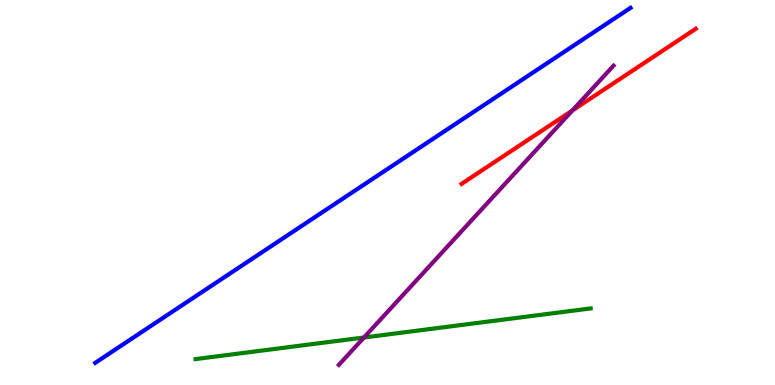[{'lines': ['blue', 'red'], 'intersections': []}, {'lines': ['green', 'red'], 'intersections': []}, {'lines': ['purple', 'red'], 'intersections': [{'x': 7.39, 'y': 7.13}]}, {'lines': ['blue', 'green'], 'intersections': []}, {'lines': ['blue', 'purple'], 'intersections': []}, {'lines': ['green', 'purple'], 'intersections': [{'x': 4.7, 'y': 1.23}]}]